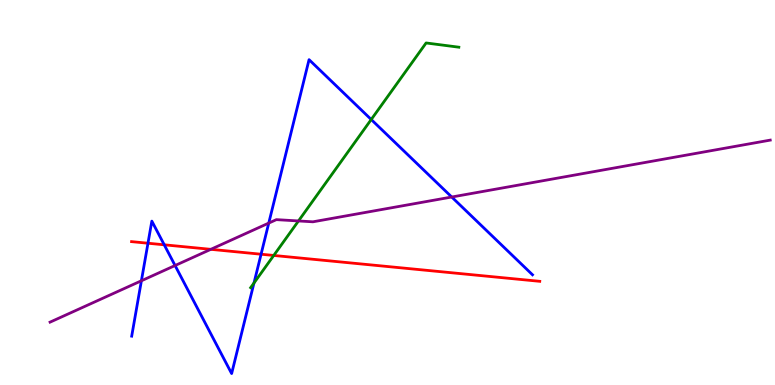[{'lines': ['blue', 'red'], 'intersections': [{'x': 1.91, 'y': 3.68}, {'x': 2.12, 'y': 3.64}, {'x': 3.37, 'y': 3.4}]}, {'lines': ['green', 'red'], 'intersections': [{'x': 3.53, 'y': 3.36}]}, {'lines': ['purple', 'red'], 'intersections': [{'x': 2.72, 'y': 3.52}]}, {'lines': ['blue', 'green'], 'intersections': [{'x': 3.28, 'y': 2.65}, {'x': 4.79, 'y': 6.9}]}, {'lines': ['blue', 'purple'], 'intersections': [{'x': 1.82, 'y': 2.71}, {'x': 2.26, 'y': 3.1}, {'x': 3.47, 'y': 4.21}, {'x': 5.83, 'y': 4.88}]}, {'lines': ['green', 'purple'], 'intersections': [{'x': 3.85, 'y': 4.26}]}]